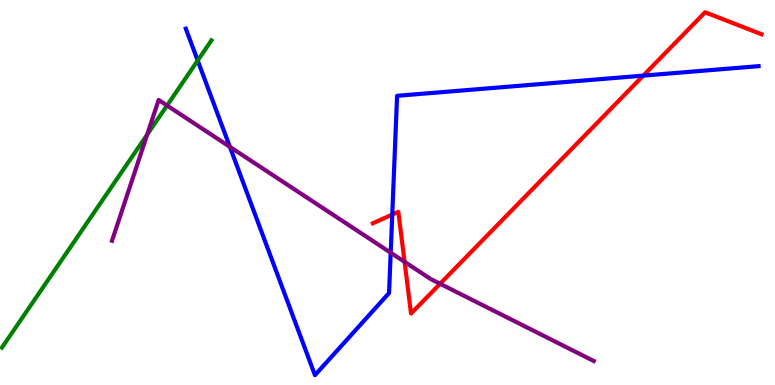[{'lines': ['blue', 'red'], 'intersections': [{'x': 5.06, 'y': 4.43}, {'x': 8.3, 'y': 8.04}]}, {'lines': ['green', 'red'], 'intersections': []}, {'lines': ['purple', 'red'], 'intersections': [{'x': 5.22, 'y': 3.2}, {'x': 5.68, 'y': 2.63}]}, {'lines': ['blue', 'green'], 'intersections': [{'x': 2.55, 'y': 8.43}]}, {'lines': ['blue', 'purple'], 'intersections': [{'x': 2.97, 'y': 6.19}, {'x': 5.04, 'y': 3.44}]}, {'lines': ['green', 'purple'], 'intersections': [{'x': 1.9, 'y': 6.5}, {'x': 2.16, 'y': 7.26}]}]